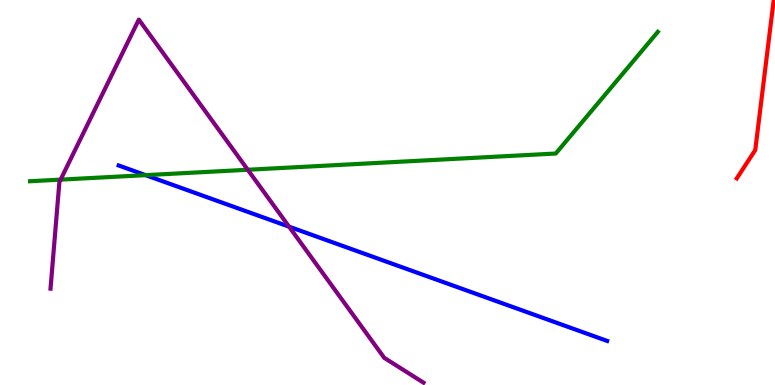[{'lines': ['blue', 'red'], 'intersections': []}, {'lines': ['green', 'red'], 'intersections': []}, {'lines': ['purple', 'red'], 'intersections': []}, {'lines': ['blue', 'green'], 'intersections': [{'x': 1.88, 'y': 5.45}]}, {'lines': ['blue', 'purple'], 'intersections': [{'x': 3.73, 'y': 4.11}]}, {'lines': ['green', 'purple'], 'intersections': [{'x': 0.782, 'y': 5.33}, {'x': 3.2, 'y': 5.59}]}]